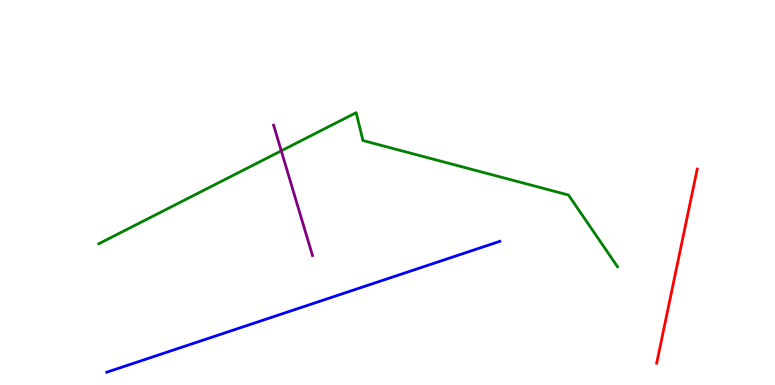[{'lines': ['blue', 'red'], 'intersections': []}, {'lines': ['green', 'red'], 'intersections': []}, {'lines': ['purple', 'red'], 'intersections': []}, {'lines': ['blue', 'green'], 'intersections': []}, {'lines': ['blue', 'purple'], 'intersections': []}, {'lines': ['green', 'purple'], 'intersections': [{'x': 3.63, 'y': 6.08}]}]